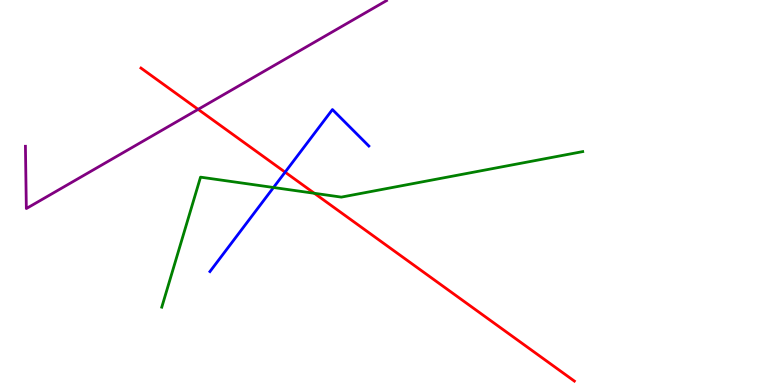[{'lines': ['blue', 'red'], 'intersections': [{'x': 3.68, 'y': 5.53}]}, {'lines': ['green', 'red'], 'intersections': [{'x': 4.06, 'y': 4.98}]}, {'lines': ['purple', 'red'], 'intersections': [{'x': 2.56, 'y': 7.16}]}, {'lines': ['blue', 'green'], 'intersections': [{'x': 3.53, 'y': 5.13}]}, {'lines': ['blue', 'purple'], 'intersections': []}, {'lines': ['green', 'purple'], 'intersections': []}]